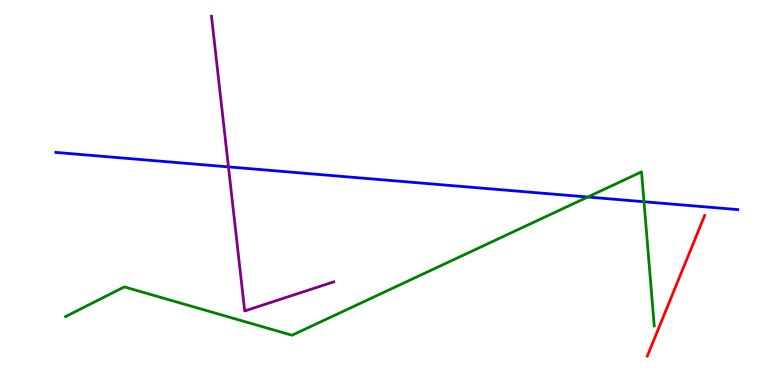[{'lines': ['blue', 'red'], 'intersections': []}, {'lines': ['green', 'red'], 'intersections': []}, {'lines': ['purple', 'red'], 'intersections': []}, {'lines': ['blue', 'green'], 'intersections': [{'x': 7.58, 'y': 4.88}, {'x': 8.31, 'y': 4.76}]}, {'lines': ['blue', 'purple'], 'intersections': [{'x': 2.95, 'y': 5.67}]}, {'lines': ['green', 'purple'], 'intersections': []}]